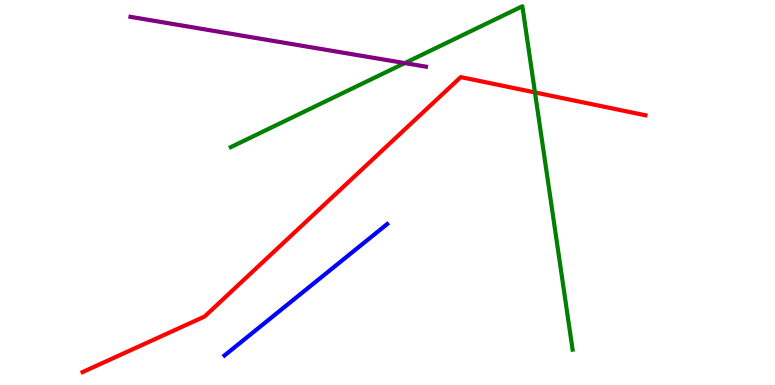[{'lines': ['blue', 'red'], 'intersections': []}, {'lines': ['green', 'red'], 'intersections': [{'x': 6.9, 'y': 7.6}]}, {'lines': ['purple', 'red'], 'intersections': []}, {'lines': ['blue', 'green'], 'intersections': []}, {'lines': ['blue', 'purple'], 'intersections': []}, {'lines': ['green', 'purple'], 'intersections': [{'x': 5.22, 'y': 8.36}]}]